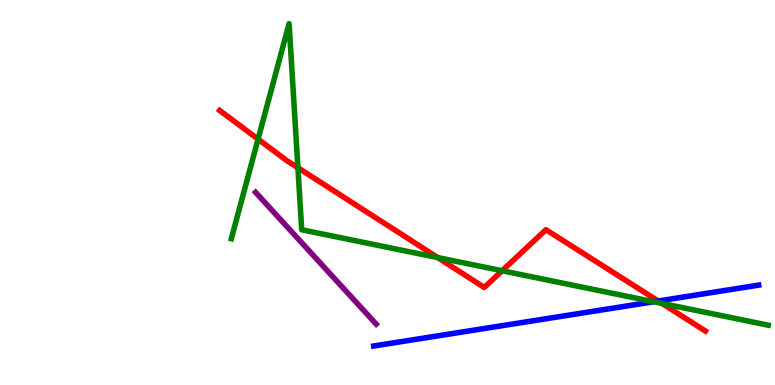[{'lines': ['blue', 'red'], 'intersections': [{'x': 8.49, 'y': 2.18}]}, {'lines': ['green', 'red'], 'intersections': [{'x': 3.33, 'y': 6.39}, {'x': 3.84, 'y': 5.64}, {'x': 5.65, 'y': 3.31}, {'x': 6.48, 'y': 2.97}, {'x': 8.54, 'y': 2.12}]}, {'lines': ['purple', 'red'], 'intersections': []}, {'lines': ['blue', 'green'], 'intersections': [{'x': 8.43, 'y': 2.16}]}, {'lines': ['blue', 'purple'], 'intersections': []}, {'lines': ['green', 'purple'], 'intersections': []}]